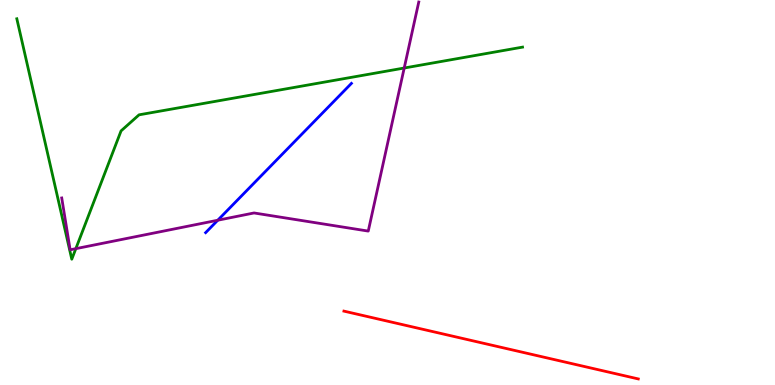[{'lines': ['blue', 'red'], 'intersections': []}, {'lines': ['green', 'red'], 'intersections': []}, {'lines': ['purple', 'red'], 'intersections': []}, {'lines': ['blue', 'green'], 'intersections': []}, {'lines': ['blue', 'purple'], 'intersections': [{'x': 2.81, 'y': 4.28}]}, {'lines': ['green', 'purple'], 'intersections': [{'x': 0.979, 'y': 3.54}, {'x': 5.22, 'y': 8.23}]}]